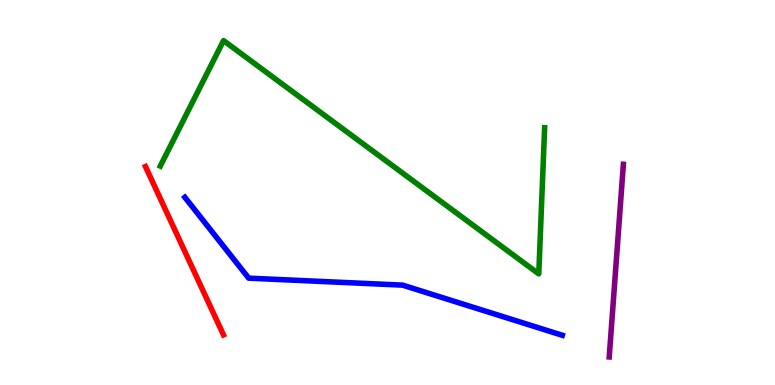[{'lines': ['blue', 'red'], 'intersections': []}, {'lines': ['green', 'red'], 'intersections': []}, {'lines': ['purple', 'red'], 'intersections': []}, {'lines': ['blue', 'green'], 'intersections': []}, {'lines': ['blue', 'purple'], 'intersections': []}, {'lines': ['green', 'purple'], 'intersections': []}]